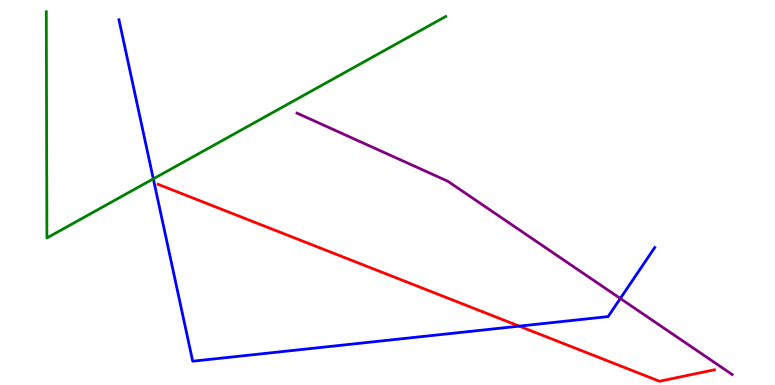[{'lines': ['blue', 'red'], 'intersections': [{'x': 6.7, 'y': 1.53}]}, {'lines': ['green', 'red'], 'intersections': []}, {'lines': ['purple', 'red'], 'intersections': []}, {'lines': ['blue', 'green'], 'intersections': [{'x': 1.98, 'y': 5.35}]}, {'lines': ['blue', 'purple'], 'intersections': [{'x': 8.0, 'y': 2.25}]}, {'lines': ['green', 'purple'], 'intersections': []}]